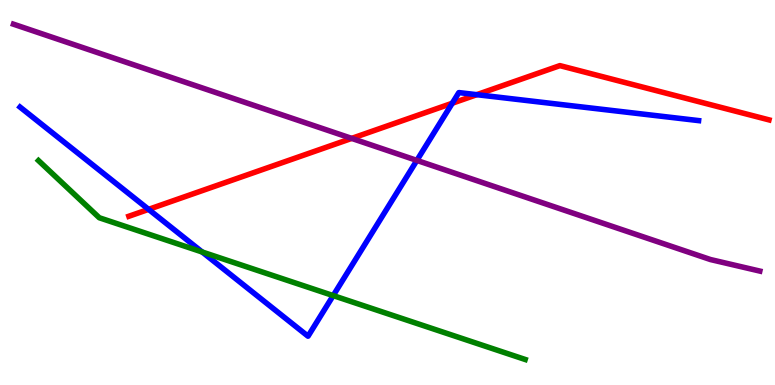[{'lines': ['blue', 'red'], 'intersections': [{'x': 1.92, 'y': 4.56}, {'x': 5.84, 'y': 7.32}, {'x': 6.15, 'y': 7.54}]}, {'lines': ['green', 'red'], 'intersections': []}, {'lines': ['purple', 'red'], 'intersections': [{'x': 4.54, 'y': 6.41}]}, {'lines': ['blue', 'green'], 'intersections': [{'x': 2.61, 'y': 3.45}, {'x': 4.3, 'y': 2.32}]}, {'lines': ['blue', 'purple'], 'intersections': [{'x': 5.38, 'y': 5.83}]}, {'lines': ['green', 'purple'], 'intersections': []}]